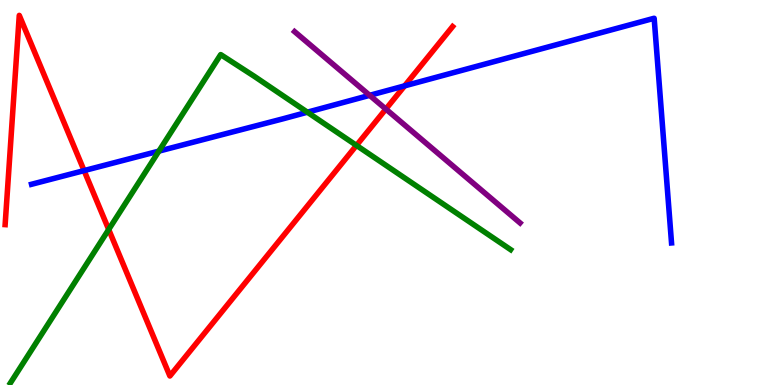[{'lines': ['blue', 'red'], 'intersections': [{'x': 1.09, 'y': 5.57}, {'x': 5.22, 'y': 7.77}]}, {'lines': ['green', 'red'], 'intersections': [{'x': 1.4, 'y': 4.04}, {'x': 4.6, 'y': 6.22}]}, {'lines': ['purple', 'red'], 'intersections': [{'x': 4.98, 'y': 7.17}]}, {'lines': ['blue', 'green'], 'intersections': [{'x': 2.05, 'y': 6.07}, {'x': 3.97, 'y': 7.09}]}, {'lines': ['blue', 'purple'], 'intersections': [{'x': 4.77, 'y': 7.52}]}, {'lines': ['green', 'purple'], 'intersections': []}]